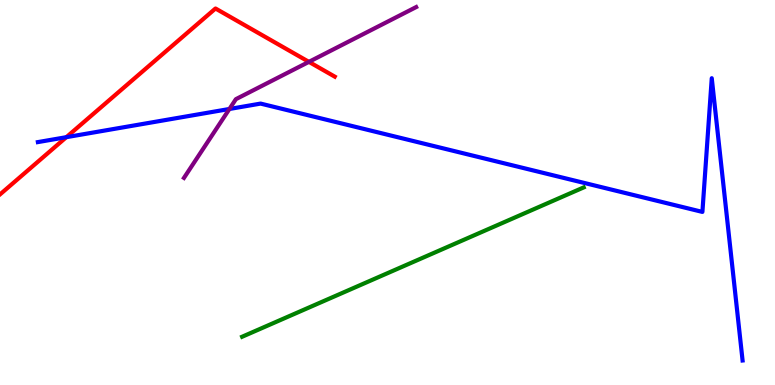[{'lines': ['blue', 'red'], 'intersections': [{'x': 0.856, 'y': 6.44}]}, {'lines': ['green', 'red'], 'intersections': []}, {'lines': ['purple', 'red'], 'intersections': [{'x': 3.99, 'y': 8.39}]}, {'lines': ['blue', 'green'], 'intersections': []}, {'lines': ['blue', 'purple'], 'intersections': [{'x': 2.96, 'y': 7.17}]}, {'lines': ['green', 'purple'], 'intersections': []}]